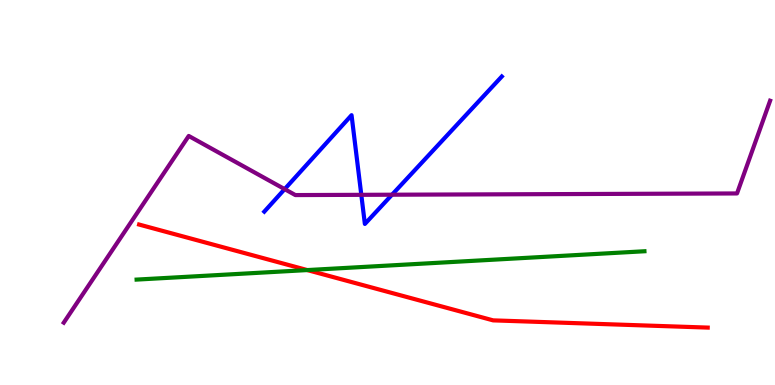[{'lines': ['blue', 'red'], 'intersections': []}, {'lines': ['green', 'red'], 'intersections': [{'x': 3.97, 'y': 2.99}]}, {'lines': ['purple', 'red'], 'intersections': []}, {'lines': ['blue', 'green'], 'intersections': []}, {'lines': ['blue', 'purple'], 'intersections': [{'x': 3.67, 'y': 5.09}, {'x': 4.66, 'y': 4.94}, {'x': 5.06, 'y': 4.94}]}, {'lines': ['green', 'purple'], 'intersections': []}]